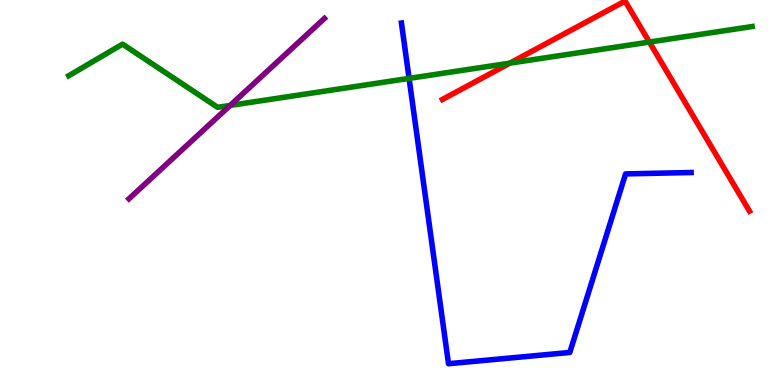[{'lines': ['blue', 'red'], 'intersections': []}, {'lines': ['green', 'red'], 'intersections': [{'x': 6.58, 'y': 8.36}, {'x': 8.38, 'y': 8.91}]}, {'lines': ['purple', 'red'], 'intersections': []}, {'lines': ['blue', 'green'], 'intersections': [{'x': 5.28, 'y': 7.96}]}, {'lines': ['blue', 'purple'], 'intersections': []}, {'lines': ['green', 'purple'], 'intersections': [{'x': 2.97, 'y': 7.26}]}]